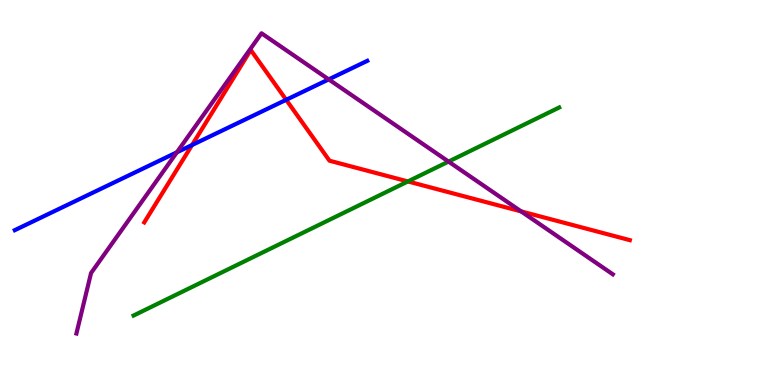[{'lines': ['blue', 'red'], 'intersections': [{'x': 2.48, 'y': 6.23}, {'x': 3.69, 'y': 7.41}]}, {'lines': ['green', 'red'], 'intersections': [{'x': 5.26, 'y': 5.29}]}, {'lines': ['purple', 'red'], 'intersections': [{'x': 6.72, 'y': 4.51}]}, {'lines': ['blue', 'green'], 'intersections': []}, {'lines': ['blue', 'purple'], 'intersections': [{'x': 2.28, 'y': 6.04}, {'x': 4.24, 'y': 7.94}]}, {'lines': ['green', 'purple'], 'intersections': [{'x': 5.79, 'y': 5.8}]}]